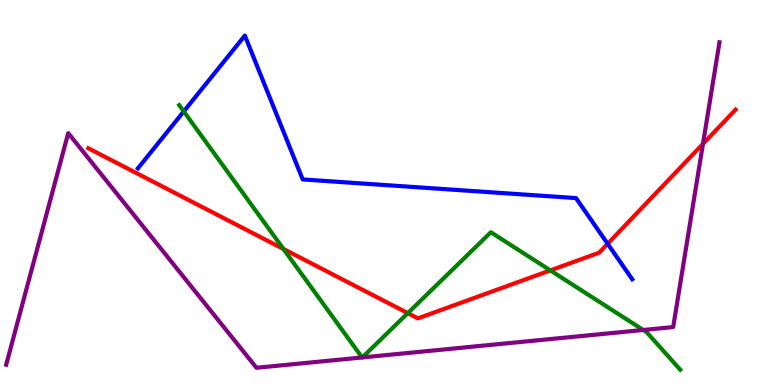[{'lines': ['blue', 'red'], 'intersections': [{'x': 7.84, 'y': 3.67}]}, {'lines': ['green', 'red'], 'intersections': [{'x': 3.66, 'y': 3.53}, {'x': 5.26, 'y': 1.87}, {'x': 7.1, 'y': 2.98}]}, {'lines': ['purple', 'red'], 'intersections': [{'x': 9.07, 'y': 6.26}]}, {'lines': ['blue', 'green'], 'intersections': [{'x': 2.37, 'y': 7.11}]}, {'lines': ['blue', 'purple'], 'intersections': []}, {'lines': ['green', 'purple'], 'intersections': [{'x': 4.67, 'y': 0.715}, {'x': 4.68, 'y': 0.716}, {'x': 8.3, 'y': 1.43}]}]